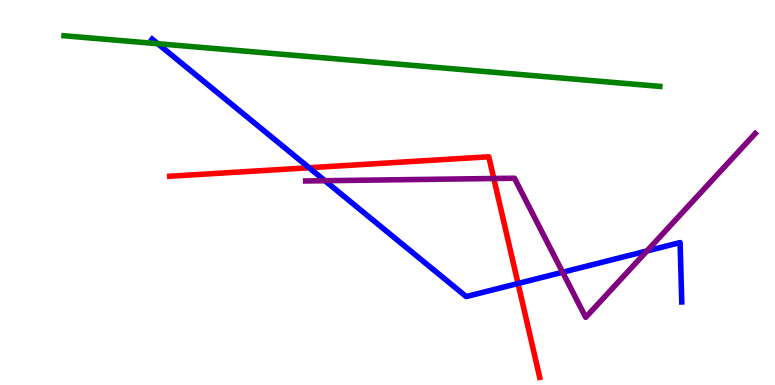[{'lines': ['blue', 'red'], 'intersections': [{'x': 3.99, 'y': 5.64}, {'x': 6.68, 'y': 2.64}]}, {'lines': ['green', 'red'], 'intersections': []}, {'lines': ['purple', 'red'], 'intersections': [{'x': 6.37, 'y': 5.36}]}, {'lines': ['blue', 'green'], 'intersections': [{'x': 2.04, 'y': 8.86}]}, {'lines': ['blue', 'purple'], 'intersections': [{'x': 4.19, 'y': 5.31}, {'x': 7.26, 'y': 2.93}, {'x': 8.35, 'y': 3.48}]}, {'lines': ['green', 'purple'], 'intersections': []}]